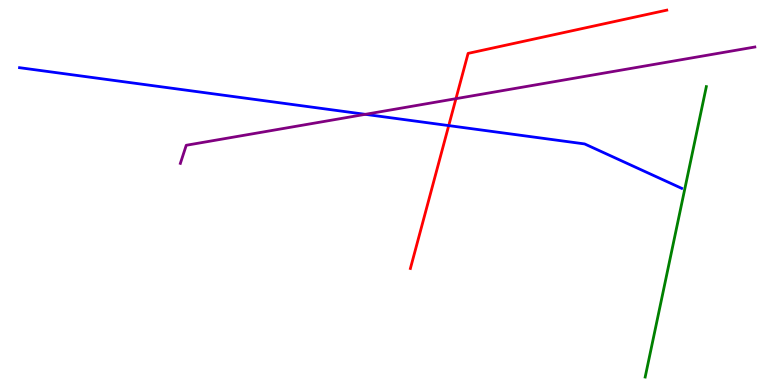[{'lines': ['blue', 'red'], 'intersections': [{'x': 5.79, 'y': 6.74}]}, {'lines': ['green', 'red'], 'intersections': []}, {'lines': ['purple', 'red'], 'intersections': [{'x': 5.88, 'y': 7.44}]}, {'lines': ['blue', 'green'], 'intersections': []}, {'lines': ['blue', 'purple'], 'intersections': [{'x': 4.71, 'y': 7.03}]}, {'lines': ['green', 'purple'], 'intersections': []}]